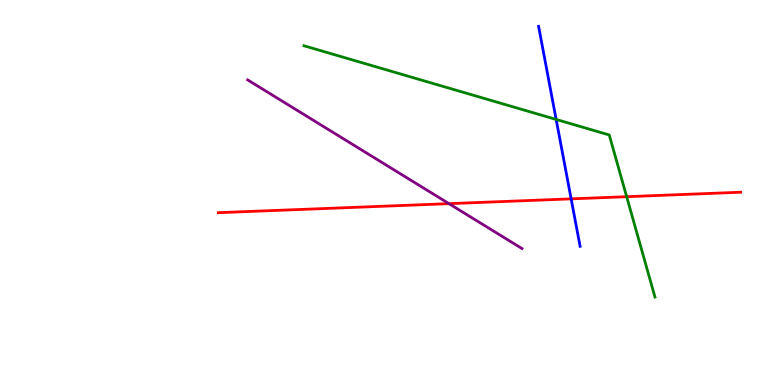[{'lines': ['blue', 'red'], 'intersections': [{'x': 7.37, 'y': 4.83}]}, {'lines': ['green', 'red'], 'intersections': [{'x': 8.09, 'y': 4.89}]}, {'lines': ['purple', 'red'], 'intersections': [{'x': 5.79, 'y': 4.71}]}, {'lines': ['blue', 'green'], 'intersections': [{'x': 7.18, 'y': 6.9}]}, {'lines': ['blue', 'purple'], 'intersections': []}, {'lines': ['green', 'purple'], 'intersections': []}]